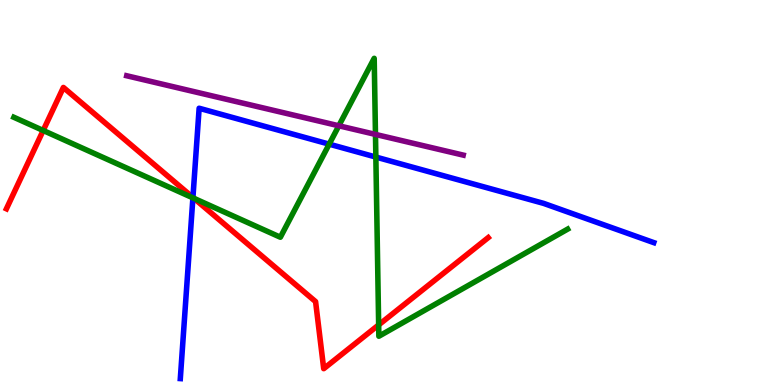[{'lines': ['blue', 'red'], 'intersections': [{'x': 2.49, 'y': 4.87}]}, {'lines': ['green', 'red'], 'intersections': [{'x': 0.557, 'y': 6.61}, {'x': 2.5, 'y': 4.85}, {'x': 4.89, 'y': 1.56}]}, {'lines': ['purple', 'red'], 'intersections': []}, {'lines': ['blue', 'green'], 'intersections': [{'x': 2.49, 'y': 4.86}, {'x': 4.25, 'y': 6.26}, {'x': 4.85, 'y': 5.92}]}, {'lines': ['blue', 'purple'], 'intersections': []}, {'lines': ['green', 'purple'], 'intersections': [{'x': 4.37, 'y': 6.73}, {'x': 4.84, 'y': 6.51}]}]